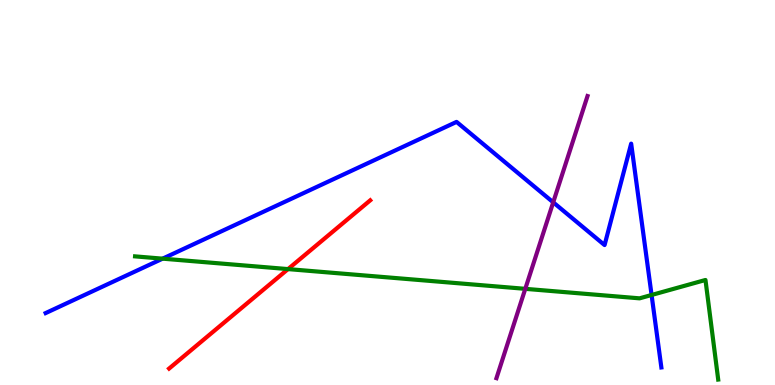[{'lines': ['blue', 'red'], 'intersections': []}, {'lines': ['green', 'red'], 'intersections': [{'x': 3.72, 'y': 3.01}]}, {'lines': ['purple', 'red'], 'intersections': []}, {'lines': ['blue', 'green'], 'intersections': [{'x': 2.1, 'y': 3.28}, {'x': 8.41, 'y': 2.34}]}, {'lines': ['blue', 'purple'], 'intersections': [{'x': 7.14, 'y': 4.74}]}, {'lines': ['green', 'purple'], 'intersections': [{'x': 6.78, 'y': 2.5}]}]